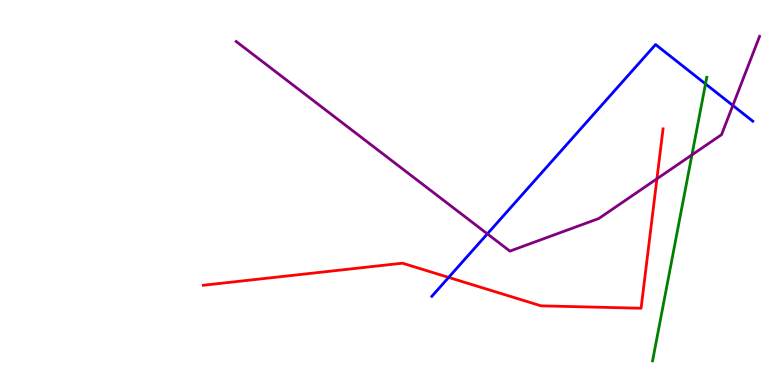[{'lines': ['blue', 'red'], 'intersections': [{'x': 5.79, 'y': 2.79}]}, {'lines': ['green', 'red'], 'intersections': []}, {'lines': ['purple', 'red'], 'intersections': [{'x': 8.48, 'y': 5.36}]}, {'lines': ['blue', 'green'], 'intersections': [{'x': 9.1, 'y': 7.82}]}, {'lines': ['blue', 'purple'], 'intersections': [{'x': 6.29, 'y': 3.93}, {'x': 9.46, 'y': 7.26}]}, {'lines': ['green', 'purple'], 'intersections': [{'x': 8.93, 'y': 5.98}]}]